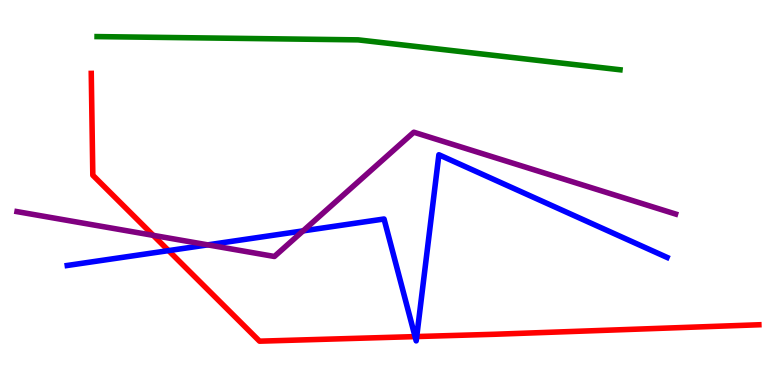[{'lines': ['blue', 'red'], 'intersections': [{'x': 2.18, 'y': 3.49}, {'x': 5.36, 'y': 1.26}, {'x': 5.38, 'y': 1.26}]}, {'lines': ['green', 'red'], 'intersections': []}, {'lines': ['purple', 'red'], 'intersections': [{'x': 1.98, 'y': 3.89}]}, {'lines': ['blue', 'green'], 'intersections': []}, {'lines': ['blue', 'purple'], 'intersections': [{'x': 2.68, 'y': 3.64}, {'x': 3.91, 'y': 4.0}]}, {'lines': ['green', 'purple'], 'intersections': []}]